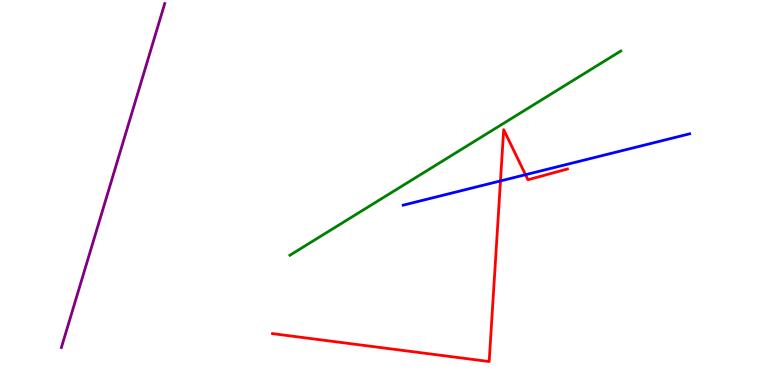[{'lines': ['blue', 'red'], 'intersections': [{'x': 6.46, 'y': 5.3}, {'x': 6.78, 'y': 5.46}]}, {'lines': ['green', 'red'], 'intersections': []}, {'lines': ['purple', 'red'], 'intersections': []}, {'lines': ['blue', 'green'], 'intersections': []}, {'lines': ['blue', 'purple'], 'intersections': []}, {'lines': ['green', 'purple'], 'intersections': []}]